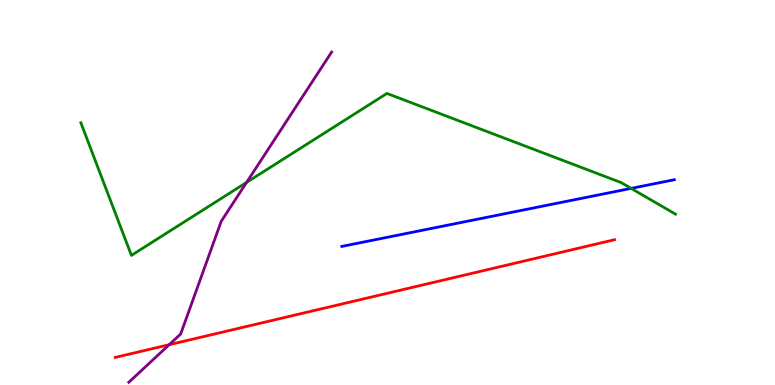[{'lines': ['blue', 'red'], 'intersections': []}, {'lines': ['green', 'red'], 'intersections': []}, {'lines': ['purple', 'red'], 'intersections': [{'x': 2.18, 'y': 1.05}]}, {'lines': ['blue', 'green'], 'intersections': [{'x': 8.14, 'y': 5.11}]}, {'lines': ['blue', 'purple'], 'intersections': []}, {'lines': ['green', 'purple'], 'intersections': [{'x': 3.18, 'y': 5.26}]}]